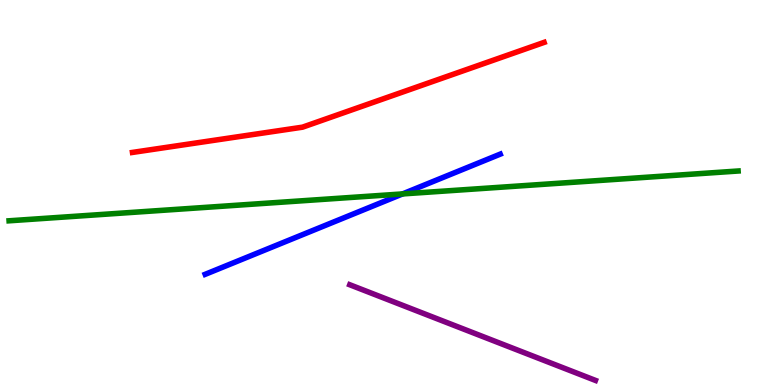[{'lines': ['blue', 'red'], 'intersections': []}, {'lines': ['green', 'red'], 'intersections': []}, {'lines': ['purple', 'red'], 'intersections': []}, {'lines': ['blue', 'green'], 'intersections': [{'x': 5.19, 'y': 4.96}]}, {'lines': ['blue', 'purple'], 'intersections': []}, {'lines': ['green', 'purple'], 'intersections': []}]